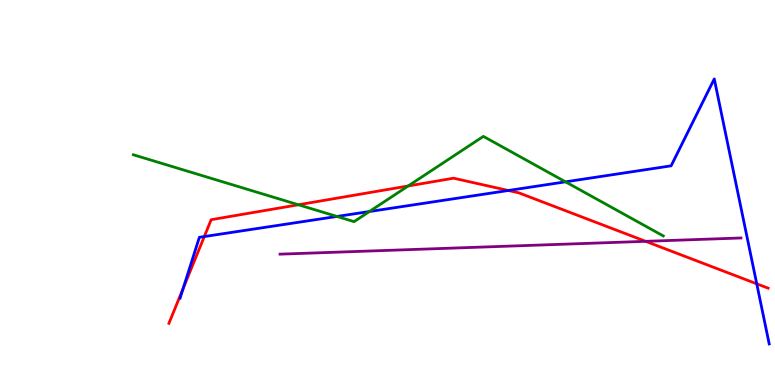[{'lines': ['blue', 'red'], 'intersections': [{'x': 2.36, 'y': 2.51}, {'x': 2.64, 'y': 3.86}, {'x': 6.56, 'y': 5.05}, {'x': 9.76, 'y': 2.63}]}, {'lines': ['green', 'red'], 'intersections': [{'x': 3.85, 'y': 4.68}, {'x': 5.27, 'y': 5.17}]}, {'lines': ['purple', 'red'], 'intersections': [{'x': 8.33, 'y': 3.73}]}, {'lines': ['blue', 'green'], 'intersections': [{'x': 4.35, 'y': 4.38}, {'x': 4.77, 'y': 4.51}, {'x': 7.3, 'y': 5.28}]}, {'lines': ['blue', 'purple'], 'intersections': []}, {'lines': ['green', 'purple'], 'intersections': []}]